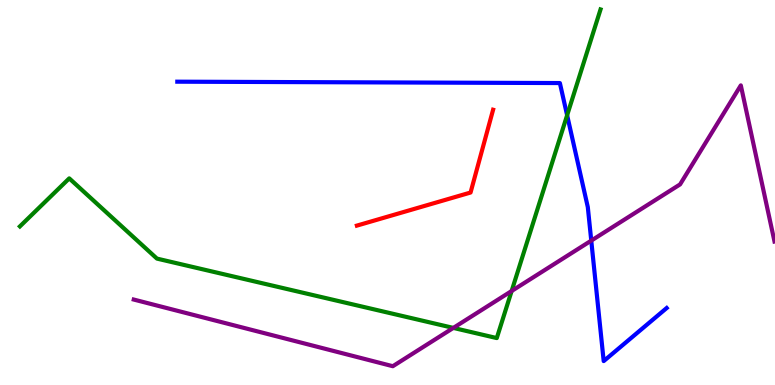[{'lines': ['blue', 'red'], 'intersections': []}, {'lines': ['green', 'red'], 'intersections': []}, {'lines': ['purple', 'red'], 'intersections': []}, {'lines': ['blue', 'green'], 'intersections': [{'x': 7.32, 'y': 7.01}]}, {'lines': ['blue', 'purple'], 'intersections': [{'x': 7.63, 'y': 3.75}]}, {'lines': ['green', 'purple'], 'intersections': [{'x': 5.85, 'y': 1.48}, {'x': 6.6, 'y': 2.44}]}]